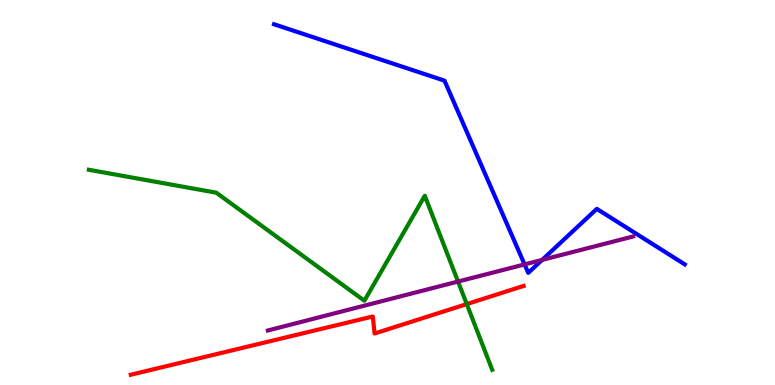[{'lines': ['blue', 'red'], 'intersections': []}, {'lines': ['green', 'red'], 'intersections': [{'x': 6.02, 'y': 2.1}]}, {'lines': ['purple', 'red'], 'intersections': []}, {'lines': ['blue', 'green'], 'intersections': []}, {'lines': ['blue', 'purple'], 'intersections': [{'x': 6.77, 'y': 3.13}, {'x': 7.0, 'y': 3.25}]}, {'lines': ['green', 'purple'], 'intersections': [{'x': 5.91, 'y': 2.69}]}]